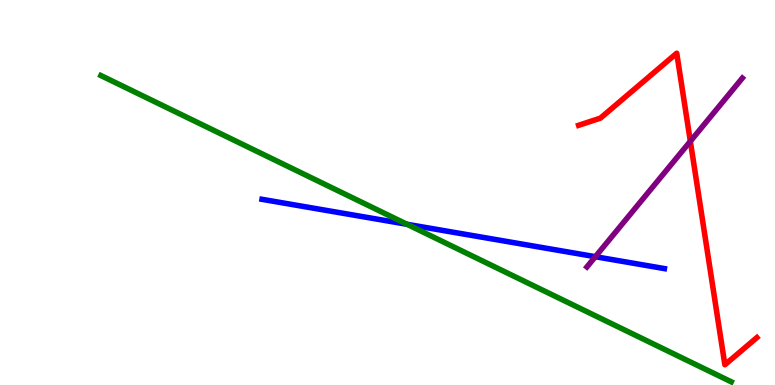[{'lines': ['blue', 'red'], 'intersections': []}, {'lines': ['green', 'red'], 'intersections': []}, {'lines': ['purple', 'red'], 'intersections': [{'x': 8.91, 'y': 6.33}]}, {'lines': ['blue', 'green'], 'intersections': [{'x': 5.25, 'y': 4.17}]}, {'lines': ['blue', 'purple'], 'intersections': [{'x': 7.68, 'y': 3.33}]}, {'lines': ['green', 'purple'], 'intersections': []}]